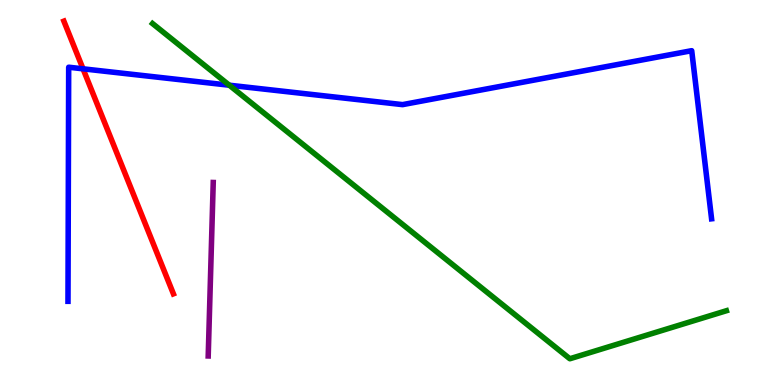[{'lines': ['blue', 'red'], 'intersections': [{'x': 1.07, 'y': 8.21}]}, {'lines': ['green', 'red'], 'intersections': []}, {'lines': ['purple', 'red'], 'intersections': []}, {'lines': ['blue', 'green'], 'intersections': [{'x': 2.96, 'y': 7.79}]}, {'lines': ['blue', 'purple'], 'intersections': []}, {'lines': ['green', 'purple'], 'intersections': []}]